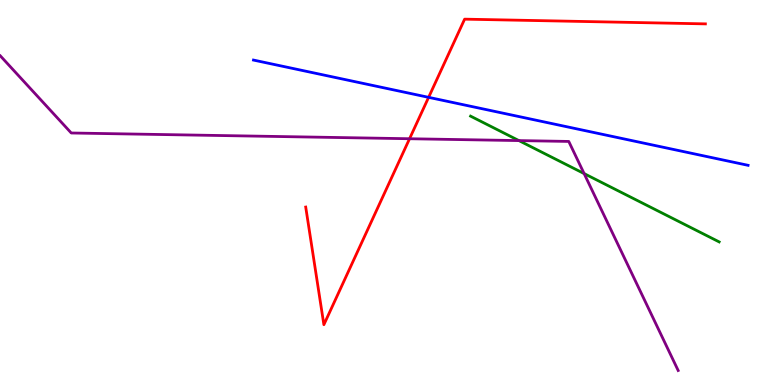[{'lines': ['blue', 'red'], 'intersections': [{'x': 5.53, 'y': 7.47}]}, {'lines': ['green', 'red'], 'intersections': []}, {'lines': ['purple', 'red'], 'intersections': [{'x': 5.28, 'y': 6.4}]}, {'lines': ['blue', 'green'], 'intersections': []}, {'lines': ['blue', 'purple'], 'intersections': []}, {'lines': ['green', 'purple'], 'intersections': [{'x': 6.7, 'y': 6.35}, {'x': 7.54, 'y': 5.49}]}]